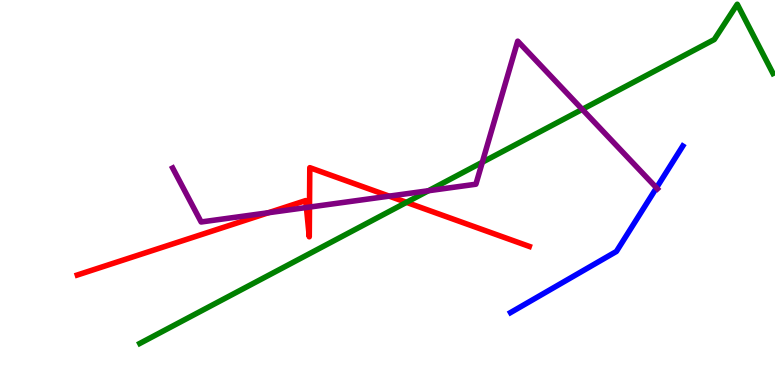[{'lines': ['blue', 'red'], 'intersections': []}, {'lines': ['green', 'red'], 'intersections': [{'x': 5.24, 'y': 4.74}]}, {'lines': ['purple', 'red'], 'intersections': [{'x': 3.46, 'y': 4.47}, {'x': 3.95, 'y': 4.61}, {'x': 3.99, 'y': 4.62}, {'x': 5.02, 'y': 4.91}]}, {'lines': ['blue', 'green'], 'intersections': []}, {'lines': ['blue', 'purple'], 'intersections': [{'x': 8.47, 'y': 5.12}]}, {'lines': ['green', 'purple'], 'intersections': [{'x': 5.53, 'y': 5.05}, {'x': 6.22, 'y': 5.79}, {'x': 7.51, 'y': 7.16}]}]